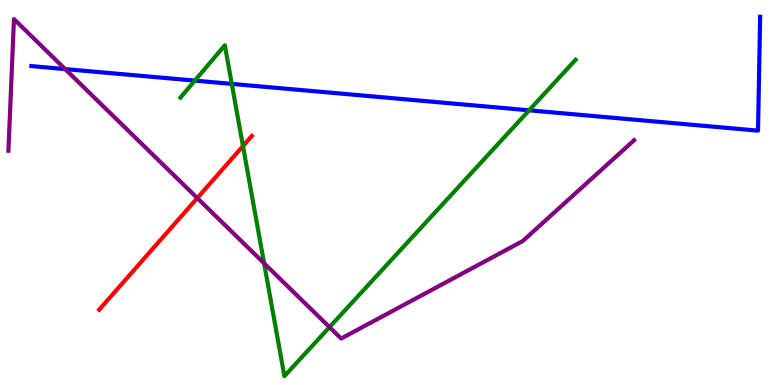[{'lines': ['blue', 'red'], 'intersections': []}, {'lines': ['green', 'red'], 'intersections': [{'x': 3.14, 'y': 6.21}]}, {'lines': ['purple', 'red'], 'intersections': [{'x': 2.55, 'y': 4.86}]}, {'lines': ['blue', 'green'], 'intersections': [{'x': 2.51, 'y': 7.91}, {'x': 2.99, 'y': 7.82}, {'x': 6.83, 'y': 7.13}]}, {'lines': ['blue', 'purple'], 'intersections': [{'x': 0.841, 'y': 8.21}]}, {'lines': ['green', 'purple'], 'intersections': [{'x': 3.41, 'y': 3.16}, {'x': 4.25, 'y': 1.5}]}]